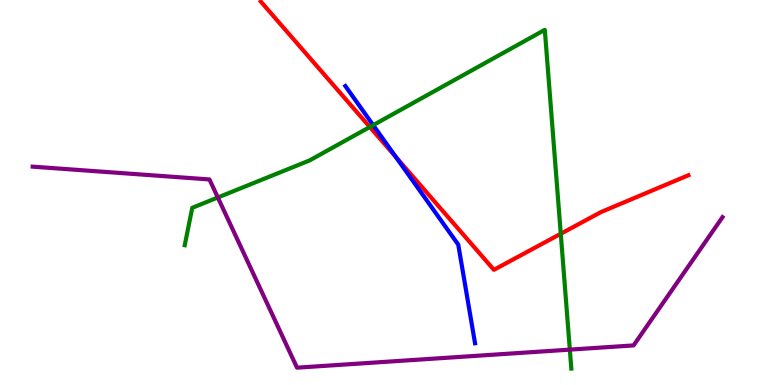[{'lines': ['blue', 'red'], 'intersections': [{'x': 5.11, 'y': 5.92}]}, {'lines': ['green', 'red'], 'intersections': [{'x': 4.77, 'y': 6.7}, {'x': 7.24, 'y': 3.93}]}, {'lines': ['purple', 'red'], 'intersections': []}, {'lines': ['blue', 'green'], 'intersections': [{'x': 4.82, 'y': 6.75}]}, {'lines': ['blue', 'purple'], 'intersections': []}, {'lines': ['green', 'purple'], 'intersections': [{'x': 2.81, 'y': 4.87}, {'x': 7.35, 'y': 0.919}]}]